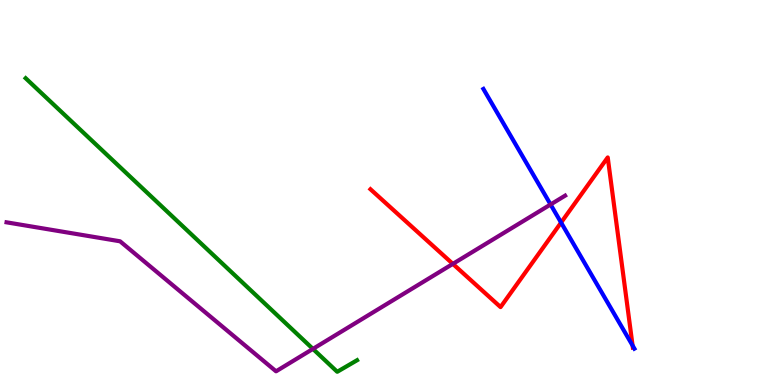[{'lines': ['blue', 'red'], 'intersections': [{'x': 7.24, 'y': 4.22}, {'x': 8.16, 'y': 1.03}]}, {'lines': ['green', 'red'], 'intersections': []}, {'lines': ['purple', 'red'], 'intersections': [{'x': 5.84, 'y': 3.15}]}, {'lines': ['blue', 'green'], 'intersections': []}, {'lines': ['blue', 'purple'], 'intersections': [{'x': 7.1, 'y': 4.69}]}, {'lines': ['green', 'purple'], 'intersections': [{'x': 4.04, 'y': 0.938}]}]